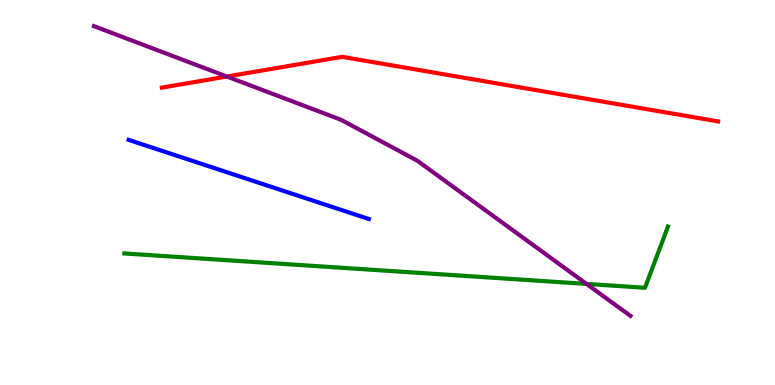[{'lines': ['blue', 'red'], 'intersections': []}, {'lines': ['green', 'red'], 'intersections': []}, {'lines': ['purple', 'red'], 'intersections': [{'x': 2.93, 'y': 8.01}]}, {'lines': ['blue', 'green'], 'intersections': []}, {'lines': ['blue', 'purple'], 'intersections': []}, {'lines': ['green', 'purple'], 'intersections': [{'x': 7.57, 'y': 2.63}]}]